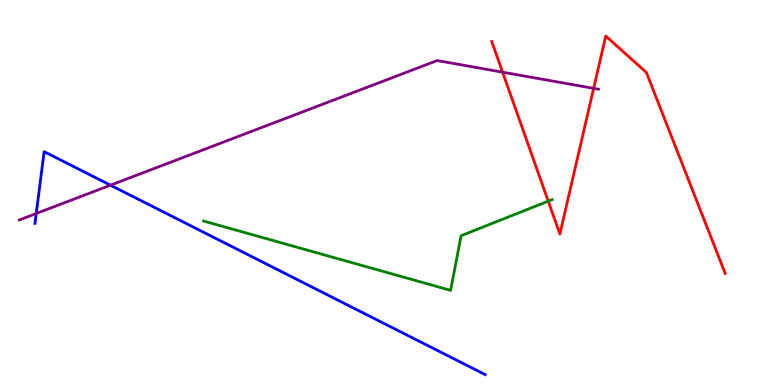[{'lines': ['blue', 'red'], 'intersections': []}, {'lines': ['green', 'red'], 'intersections': [{'x': 7.07, 'y': 4.77}]}, {'lines': ['purple', 'red'], 'intersections': [{'x': 6.48, 'y': 8.13}, {'x': 7.66, 'y': 7.71}]}, {'lines': ['blue', 'green'], 'intersections': []}, {'lines': ['blue', 'purple'], 'intersections': [{'x': 0.467, 'y': 4.45}, {'x': 1.43, 'y': 5.19}]}, {'lines': ['green', 'purple'], 'intersections': []}]